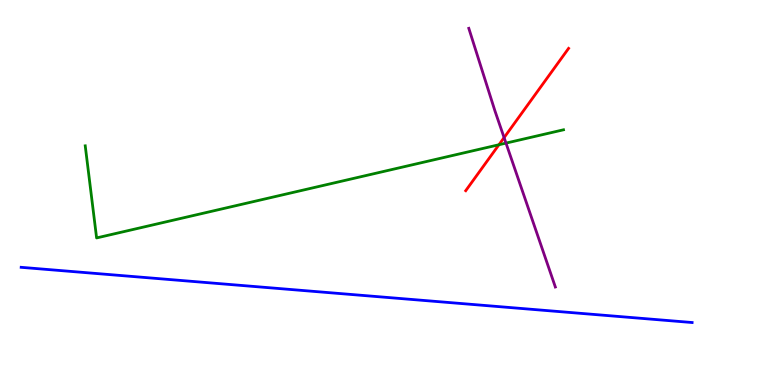[{'lines': ['blue', 'red'], 'intersections': []}, {'lines': ['green', 'red'], 'intersections': [{'x': 6.44, 'y': 6.24}]}, {'lines': ['purple', 'red'], 'intersections': [{'x': 6.5, 'y': 6.43}]}, {'lines': ['blue', 'green'], 'intersections': []}, {'lines': ['blue', 'purple'], 'intersections': []}, {'lines': ['green', 'purple'], 'intersections': [{'x': 6.53, 'y': 6.28}]}]